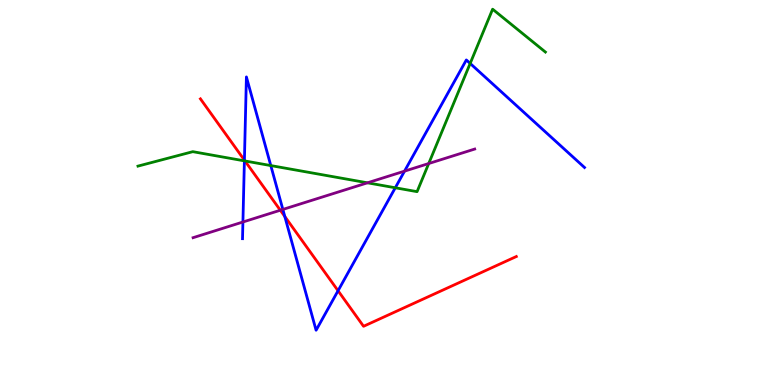[{'lines': ['blue', 'red'], 'intersections': [{'x': 3.15, 'y': 5.84}, {'x': 3.67, 'y': 4.38}, {'x': 4.36, 'y': 2.45}]}, {'lines': ['green', 'red'], 'intersections': [{'x': 3.16, 'y': 5.82}]}, {'lines': ['purple', 'red'], 'intersections': [{'x': 3.62, 'y': 4.54}]}, {'lines': ['blue', 'green'], 'intersections': [{'x': 3.15, 'y': 5.82}, {'x': 3.49, 'y': 5.7}, {'x': 5.1, 'y': 5.12}, {'x': 6.07, 'y': 8.35}]}, {'lines': ['blue', 'purple'], 'intersections': [{'x': 3.13, 'y': 4.23}, {'x': 3.65, 'y': 4.56}, {'x': 5.22, 'y': 5.55}]}, {'lines': ['green', 'purple'], 'intersections': [{'x': 4.74, 'y': 5.25}, {'x': 5.53, 'y': 5.75}]}]